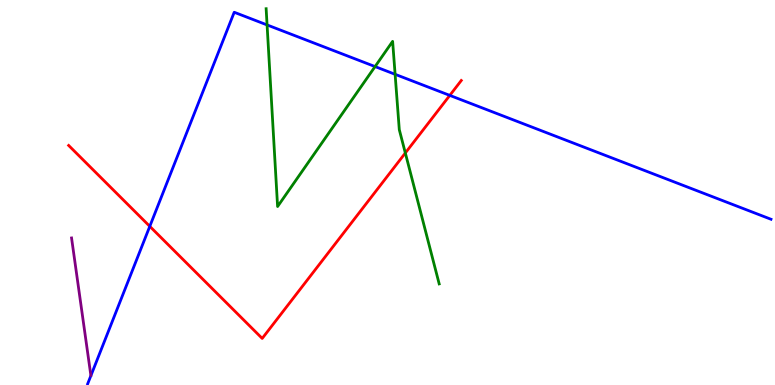[{'lines': ['blue', 'red'], 'intersections': [{'x': 1.93, 'y': 4.12}, {'x': 5.8, 'y': 7.52}]}, {'lines': ['green', 'red'], 'intersections': [{'x': 5.23, 'y': 6.03}]}, {'lines': ['purple', 'red'], 'intersections': []}, {'lines': ['blue', 'green'], 'intersections': [{'x': 3.45, 'y': 9.35}, {'x': 4.84, 'y': 8.27}, {'x': 5.1, 'y': 8.07}]}, {'lines': ['blue', 'purple'], 'intersections': []}, {'lines': ['green', 'purple'], 'intersections': []}]